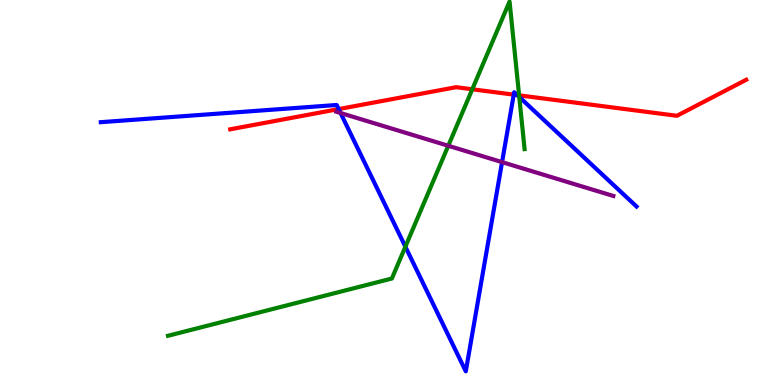[{'lines': ['blue', 'red'], 'intersections': [{'x': 4.37, 'y': 7.17}, {'x': 6.63, 'y': 7.54}, {'x': 6.67, 'y': 7.53}]}, {'lines': ['green', 'red'], 'intersections': [{'x': 6.09, 'y': 7.68}, {'x': 6.7, 'y': 7.52}]}, {'lines': ['purple', 'red'], 'intersections': []}, {'lines': ['blue', 'green'], 'intersections': [{'x': 5.23, 'y': 3.59}, {'x': 6.7, 'y': 7.48}]}, {'lines': ['blue', 'purple'], 'intersections': [{'x': 4.39, 'y': 7.06}, {'x': 6.48, 'y': 5.79}]}, {'lines': ['green', 'purple'], 'intersections': [{'x': 5.78, 'y': 6.21}]}]